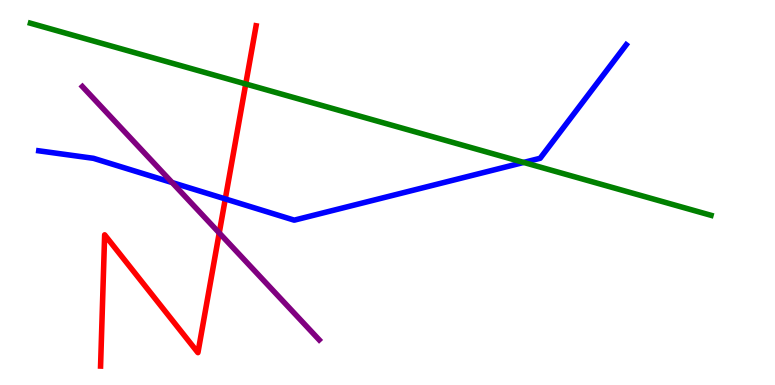[{'lines': ['blue', 'red'], 'intersections': [{'x': 2.91, 'y': 4.83}]}, {'lines': ['green', 'red'], 'intersections': [{'x': 3.17, 'y': 7.82}]}, {'lines': ['purple', 'red'], 'intersections': [{'x': 2.83, 'y': 3.95}]}, {'lines': ['blue', 'green'], 'intersections': [{'x': 6.76, 'y': 5.78}]}, {'lines': ['blue', 'purple'], 'intersections': [{'x': 2.22, 'y': 5.26}]}, {'lines': ['green', 'purple'], 'intersections': []}]